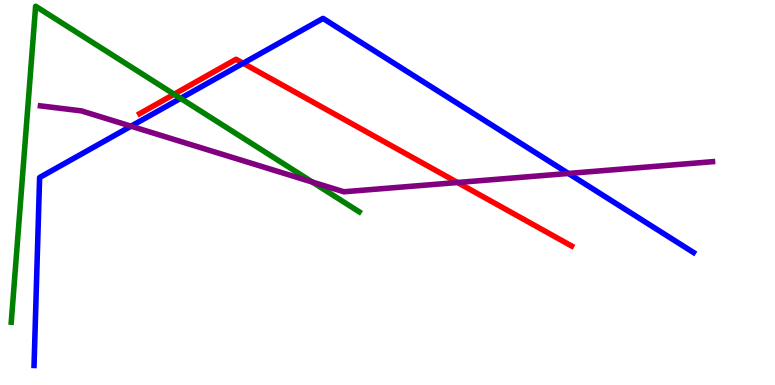[{'lines': ['blue', 'red'], 'intersections': [{'x': 3.14, 'y': 8.36}]}, {'lines': ['green', 'red'], 'intersections': [{'x': 2.25, 'y': 7.55}]}, {'lines': ['purple', 'red'], 'intersections': [{'x': 5.9, 'y': 5.26}]}, {'lines': ['blue', 'green'], 'intersections': [{'x': 2.33, 'y': 7.45}]}, {'lines': ['blue', 'purple'], 'intersections': [{'x': 1.69, 'y': 6.72}, {'x': 7.33, 'y': 5.49}]}, {'lines': ['green', 'purple'], 'intersections': [{'x': 4.03, 'y': 5.27}]}]